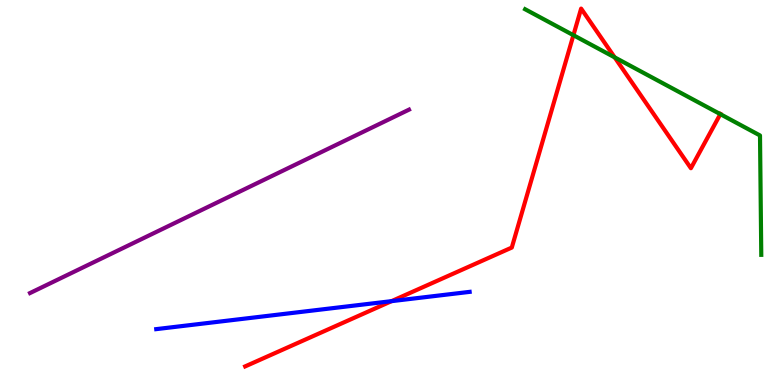[{'lines': ['blue', 'red'], 'intersections': [{'x': 5.05, 'y': 2.18}]}, {'lines': ['green', 'red'], 'intersections': [{'x': 7.4, 'y': 9.09}, {'x': 7.93, 'y': 8.51}, {'x': 9.29, 'y': 7.04}]}, {'lines': ['purple', 'red'], 'intersections': []}, {'lines': ['blue', 'green'], 'intersections': []}, {'lines': ['blue', 'purple'], 'intersections': []}, {'lines': ['green', 'purple'], 'intersections': []}]